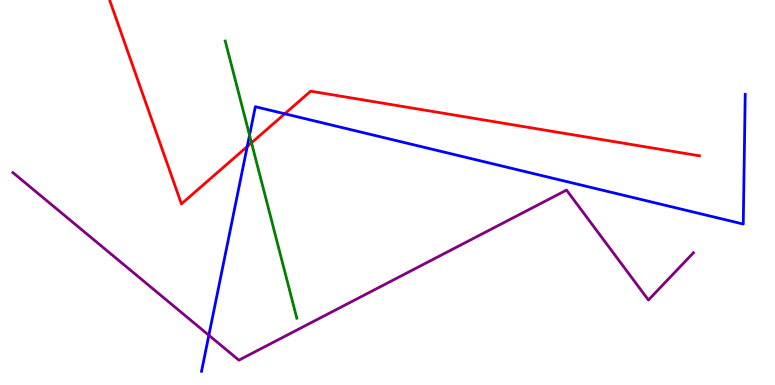[{'lines': ['blue', 'red'], 'intersections': [{'x': 3.19, 'y': 6.19}, {'x': 3.67, 'y': 7.04}]}, {'lines': ['green', 'red'], 'intersections': [{'x': 3.25, 'y': 6.29}]}, {'lines': ['purple', 'red'], 'intersections': []}, {'lines': ['blue', 'green'], 'intersections': [{'x': 3.22, 'y': 6.49}]}, {'lines': ['blue', 'purple'], 'intersections': [{'x': 2.7, 'y': 1.29}]}, {'lines': ['green', 'purple'], 'intersections': []}]